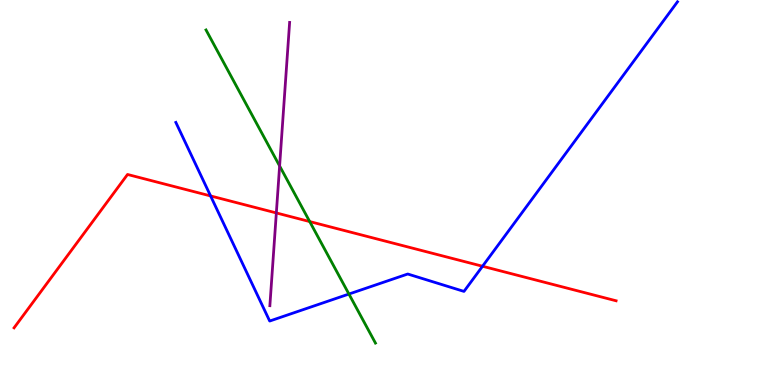[{'lines': ['blue', 'red'], 'intersections': [{'x': 2.72, 'y': 4.91}, {'x': 6.23, 'y': 3.08}]}, {'lines': ['green', 'red'], 'intersections': [{'x': 4.0, 'y': 4.25}]}, {'lines': ['purple', 'red'], 'intersections': [{'x': 3.57, 'y': 4.47}]}, {'lines': ['blue', 'green'], 'intersections': [{'x': 4.5, 'y': 2.36}]}, {'lines': ['blue', 'purple'], 'intersections': []}, {'lines': ['green', 'purple'], 'intersections': [{'x': 3.61, 'y': 5.69}]}]